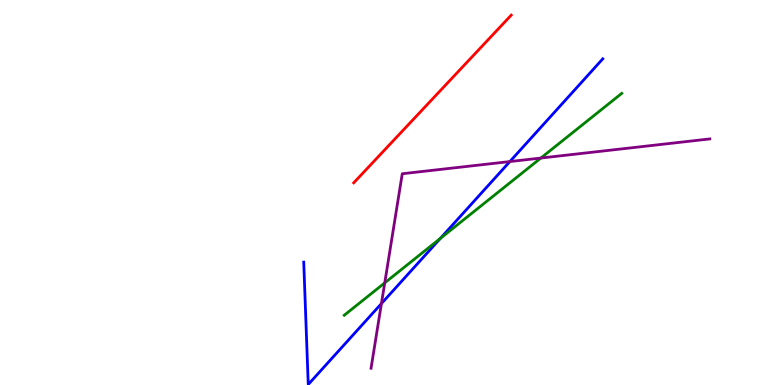[{'lines': ['blue', 'red'], 'intersections': []}, {'lines': ['green', 'red'], 'intersections': []}, {'lines': ['purple', 'red'], 'intersections': []}, {'lines': ['blue', 'green'], 'intersections': [{'x': 5.68, 'y': 3.81}]}, {'lines': ['blue', 'purple'], 'intersections': [{'x': 4.92, 'y': 2.11}, {'x': 6.58, 'y': 5.8}]}, {'lines': ['green', 'purple'], 'intersections': [{'x': 4.96, 'y': 2.65}, {'x': 6.98, 'y': 5.89}]}]